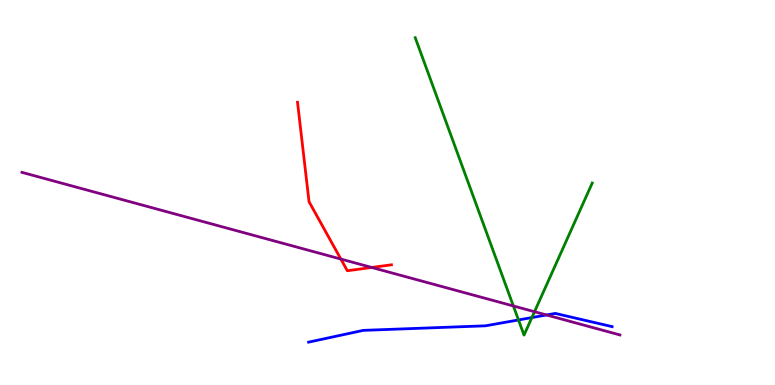[{'lines': ['blue', 'red'], 'intersections': []}, {'lines': ['green', 'red'], 'intersections': []}, {'lines': ['purple', 'red'], 'intersections': [{'x': 4.4, 'y': 3.27}, {'x': 4.8, 'y': 3.05}]}, {'lines': ['blue', 'green'], 'intersections': [{'x': 6.69, 'y': 1.69}, {'x': 6.86, 'y': 1.75}]}, {'lines': ['blue', 'purple'], 'intersections': [{'x': 7.05, 'y': 1.82}]}, {'lines': ['green', 'purple'], 'intersections': [{'x': 6.62, 'y': 2.05}, {'x': 6.9, 'y': 1.9}]}]